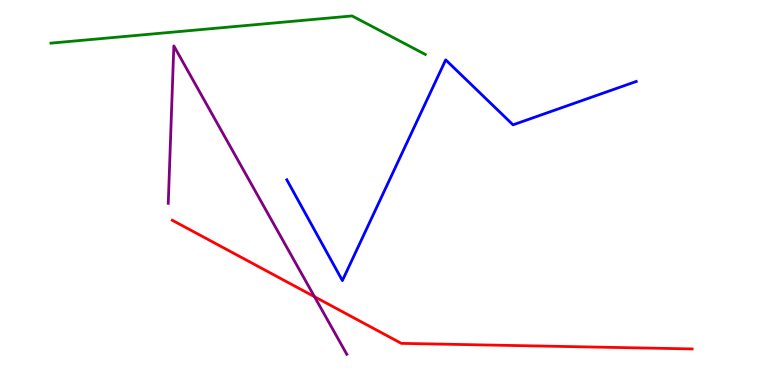[{'lines': ['blue', 'red'], 'intersections': []}, {'lines': ['green', 'red'], 'intersections': []}, {'lines': ['purple', 'red'], 'intersections': [{'x': 4.06, 'y': 2.29}]}, {'lines': ['blue', 'green'], 'intersections': []}, {'lines': ['blue', 'purple'], 'intersections': []}, {'lines': ['green', 'purple'], 'intersections': []}]